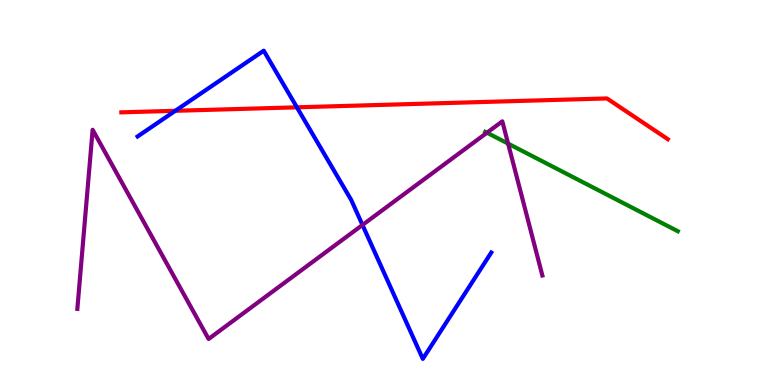[{'lines': ['blue', 'red'], 'intersections': [{'x': 2.26, 'y': 7.12}, {'x': 3.83, 'y': 7.21}]}, {'lines': ['green', 'red'], 'intersections': []}, {'lines': ['purple', 'red'], 'intersections': []}, {'lines': ['blue', 'green'], 'intersections': []}, {'lines': ['blue', 'purple'], 'intersections': [{'x': 4.68, 'y': 4.16}]}, {'lines': ['green', 'purple'], 'intersections': [{'x': 6.28, 'y': 6.55}, {'x': 6.56, 'y': 6.27}]}]